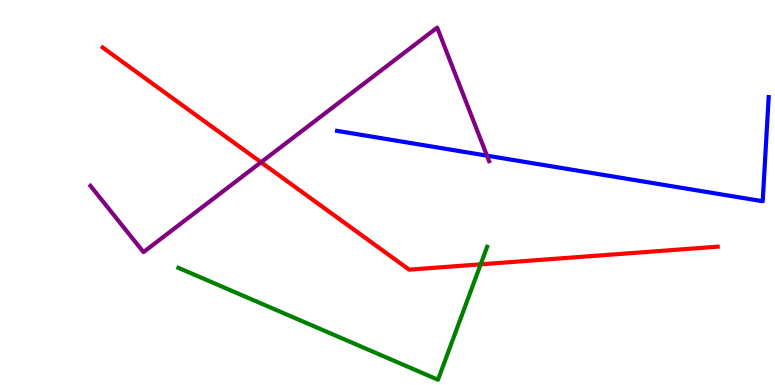[{'lines': ['blue', 'red'], 'intersections': []}, {'lines': ['green', 'red'], 'intersections': [{'x': 6.2, 'y': 3.13}]}, {'lines': ['purple', 'red'], 'intersections': [{'x': 3.37, 'y': 5.79}]}, {'lines': ['blue', 'green'], 'intersections': []}, {'lines': ['blue', 'purple'], 'intersections': [{'x': 6.28, 'y': 5.96}]}, {'lines': ['green', 'purple'], 'intersections': []}]